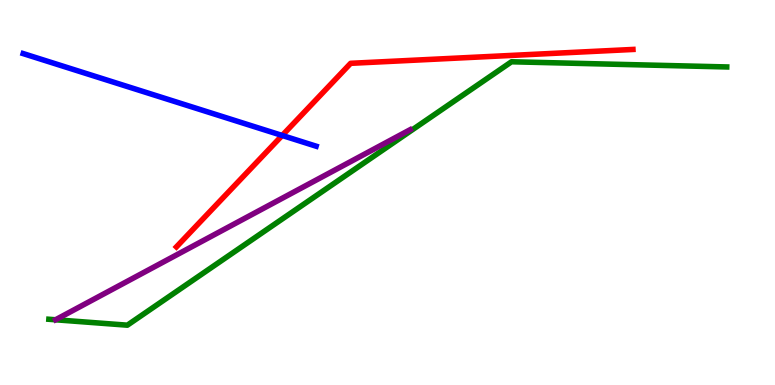[{'lines': ['blue', 'red'], 'intersections': [{'x': 3.64, 'y': 6.48}]}, {'lines': ['green', 'red'], 'intersections': []}, {'lines': ['purple', 'red'], 'intersections': []}, {'lines': ['blue', 'green'], 'intersections': []}, {'lines': ['blue', 'purple'], 'intersections': []}, {'lines': ['green', 'purple'], 'intersections': []}]